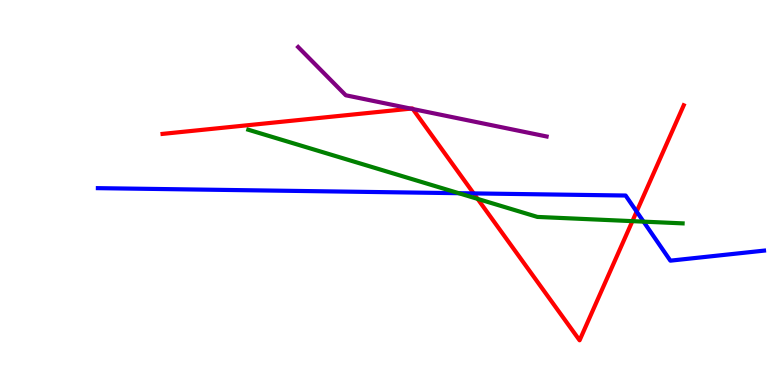[{'lines': ['blue', 'red'], 'intersections': [{'x': 6.11, 'y': 4.98}, {'x': 8.21, 'y': 4.5}]}, {'lines': ['green', 'red'], 'intersections': [{'x': 6.16, 'y': 4.83}, {'x': 8.16, 'y': 4.26}]}, {'lines': ['purple', 'red'], 'intersections': [{'x': 5.3, 'y': 7.18}, {'x': 5.33, 'y': 7.17}]}, {'lines': ['blue', 'green'], 'intersections': [{'x': 5.92, 'y': 4.98}, {'x': 8.3, 'y': 4.24}]}, {'lines': ['blue', 'purple'], 'intersections': []}, {'lines': ['green', 'purple'], 'intersections': []}]